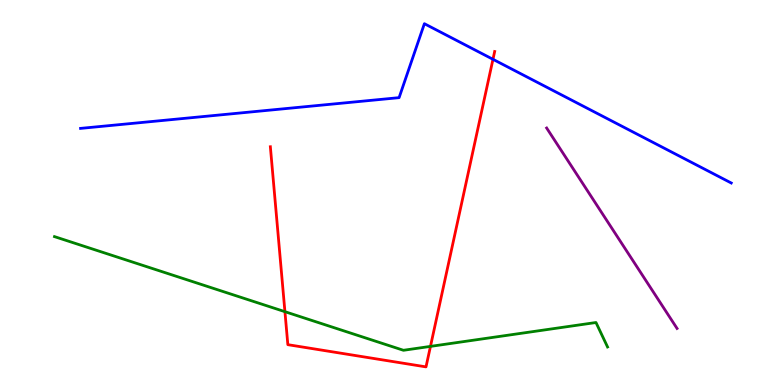[{'lines': ['blue', 'red'], 'intersections': [{'x': 6.36, 'y': 8.46}]}, {'lines': ['green', 'red'], 'intersections': [{'x': 3.68, 'y': 1.9}, {'x': 5.55, 'y': 1.0}]}, {'lines': ['purple', 'red'], 'intersections': []}, {'lines': ['blue', 'green'], 'intersections': []}, {'lines': ['blue', 'purple'], 'intersections': []}, {'lines': ['green', 'purple'], 'intersections': []}]